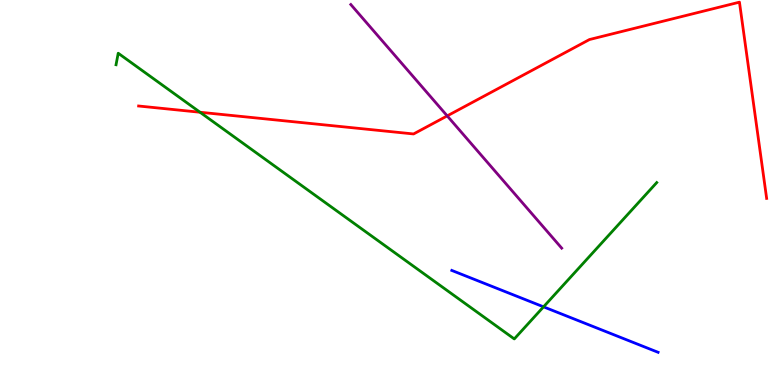[{'lines': ['blue', 'red'], 'intersections': []}, {'lines': ['green', 'red'], 'intersections': [{'x': 2.58, 'y': 7.08}]}, {'lines': ['purple', 'red'], 'intersections': [{'x': 5.77, 'y': 6.99}]}, {'lines': ['blue', 'green'], 'intersections': [{'x': 7.01, 'y': 2.03}]}, {'lines': ['blue', 'purple'], 'intersections': []}, {'lines': ['green', 'purple'], 'intersections': []}]